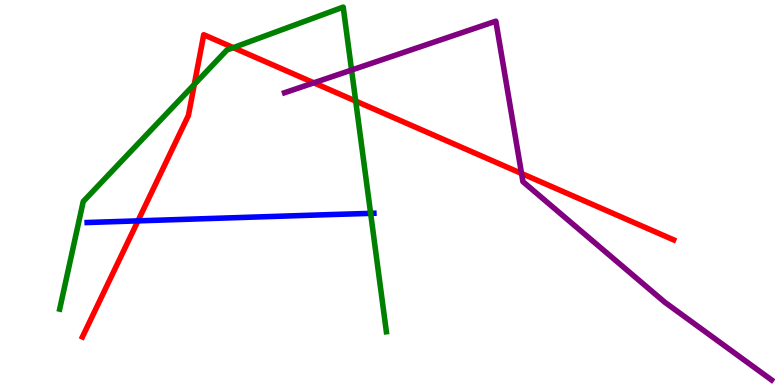[{'lines': ['blue', 'red'], 'intersections': [{'x': 1.78, 'y': 4.26}]}, {'lines': ['green', 'red'], 'intersections': [{'x': 2.51, 'y': 7.81}, {'x': 3.01, 'y': 8.76}, {'x': 4.59, 'y': 7.37}]}, {'lines': ['purple', 'red'], 'intersections': [{'x': 4.05, 'y': 7.85}, {'x': 6.73, 'y': 5.49}]}, {'lines': ['blue', 'green'], 'intersections': [{'x': 4.78, 'y': 4.46}]}, {'lines': ['blue', 'purple'], 'intersections': []}, {'lines': ['green', 'purple'], 'intersections': [{'x': 4.54, 'y': 8.18}]}]